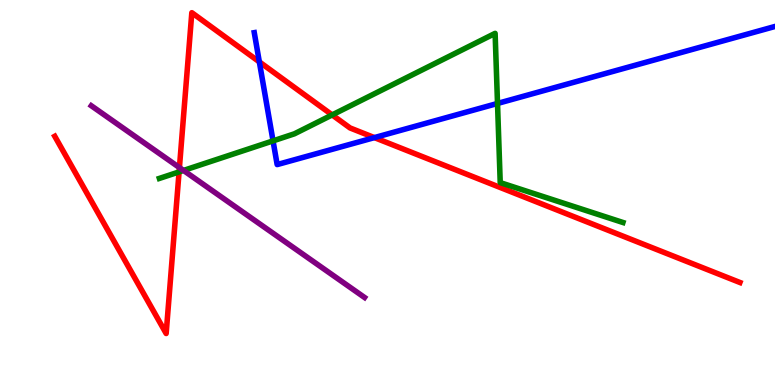[{'lines': ['blue', 'red'], 'intersections': [{'x': 3.35, 'y': 8.39}, {'x': 4.83, 'y': 6.43}]}, {'lines': ['green', 'red'], 'intersections': [{'x': 2.31, 'y': 5.53}, {'x': 4.29, 'y': 7.02}]}, {'lines': ['purple', 'red'], 'intersections': [{'x': 2.32, 'y': 5.65}]}, {'lines': ['blue', 'green'], 'intersections': [{'x': 3.52, 'y': 6.34}, {'x': 6.42, 'y': 7.31}]}, {'lines': ['blue', 'purple'], 'intersections': []}, {'lines': ['green', 'purple'], 'intersections': [{'x': 2.37, 'y': 5.57}]}]